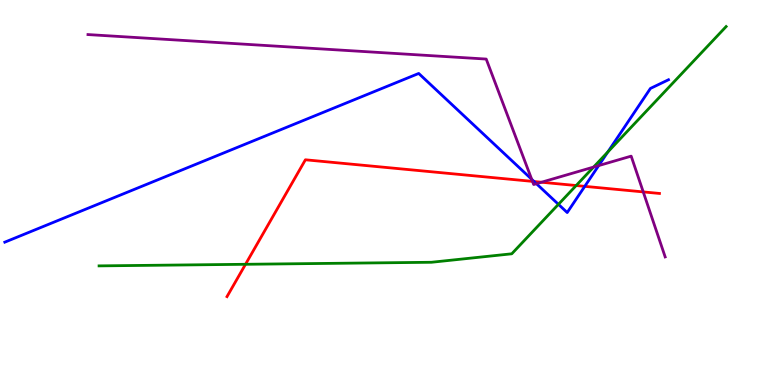[{'lines': ['blue', 'red'], 'intersections': [{'x': 6.89, 'y': 5.28}, {'x': 7.55, 'y': 5.16}]}, {'lines': ['green', 'red'], 'intersections': [{'x': 3.17, 'y': 3.14}, {'x': 7.43, 'y': 5.18}]}, {'lines': ['purple', 'red'], 'intersections': [{'x': 6.87, 'y': 5.29}, {'x': 6.99, 'y': 5.27}, {'x': 8.3, 'y': 5.02}]}, {'lines': ['blue', 'green'], 'intersections': [{'x': 7.21, 'y': 4.69}, {'x': 7.84, 'y': 6.05}]}, {'lines': ['blue', 'purple'], 'intersections': [{'x': 6.86, 'y': 5.34}, {'x': 6.92, 'y': 5.23}, {'x': 7.73, 'y': 5.7}]}, {'lines': ['green', 'purple'], 'intersections': [{'x': 7.66, 'y': 5.66}]}]